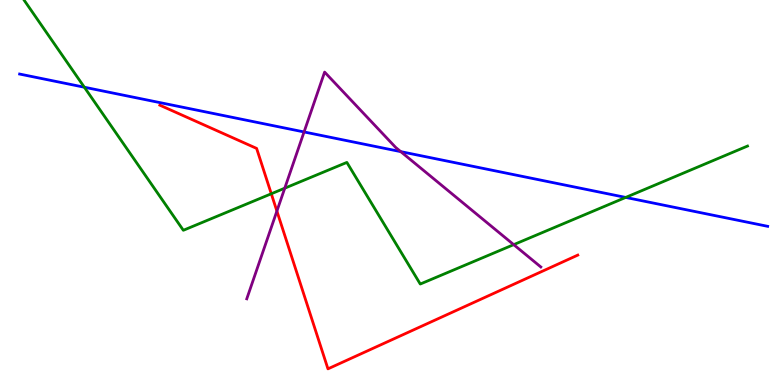[{'lines': ['blue', 'red'], 'intersections': []}, {'lines': ['green', 'red'], 'intersections': [{'x': 3.5, 'y': 4.97}]}, {'lines': ['purple', 'red'], 'intersections': [{'x': 3.57, 'y': 4.52}]}, {'lines': ['blue', 'green'], 'intersections': [{'x': 1.09, 'y': 7.73}, {'x': 8.07, 'y': 4.87}]}, {'lines': ['blue', 'purple'], 'intersections': [{'x': 3.92, 'y': 6.57}, {'x': 5.17, 'y': 6.06}]}, {'lines': ['green', 'purple'], 'intersections': [{'x': 3.67, 'y': 5.11}, {'x': 6.63, 'y': 3.65}]}]